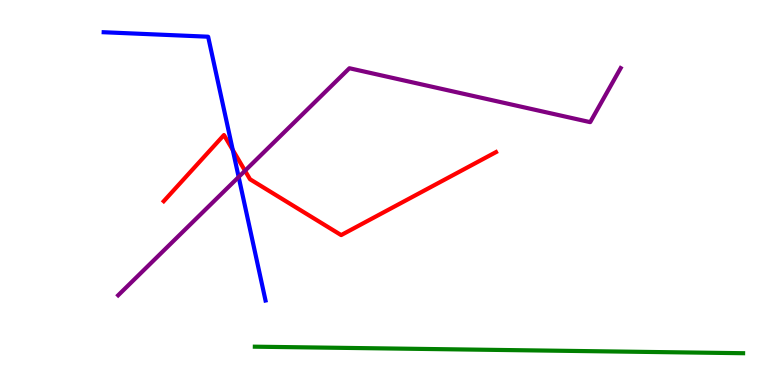[{'lines': ['blue', 'red'], 'intersections': [{'x': 3.0, 'y': 6.1}]}, {'lines': ['green', 'red'], 'intersections': []}, {'lines': ['purple', 'red'], 'intersections': [{'x': 3.16, 'y': 5.57}]}, {'lines': ['blue', 'green'], 'intersections': []}, {'lines': ['blue', 'purple'], 'intersections': [{'x': 3.08, 'y': 5.4}]}, {'lines': ['green', 'purple'], 'intersections': []}]